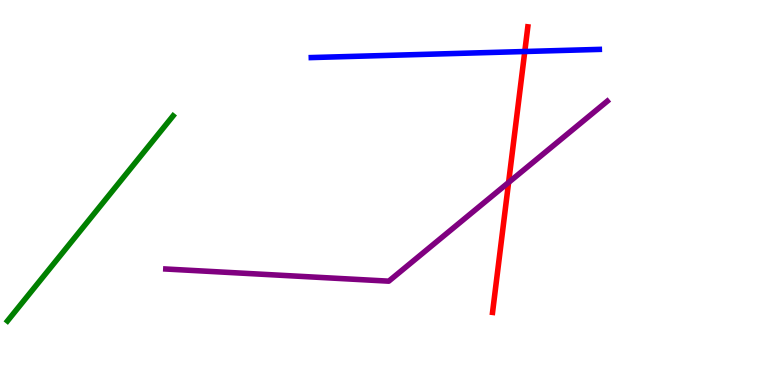[{'lines': ['blue', 'red'], 'intersections': [{'x': 6.77, 'y': 8.66}]}, {'lines': ['green', 'red'], 'intersections': []}, {'lines': ['purple', 'red'], 'intersections': [{'x': 6.56, 'y': 5.26}]}, {'lines': ['blue', 'green'], 'intersections': []}, {'lines': ['blue', 'purple'], 'intersections': []}, {'lines': ['green', 'purple'], 'intersections': []}]